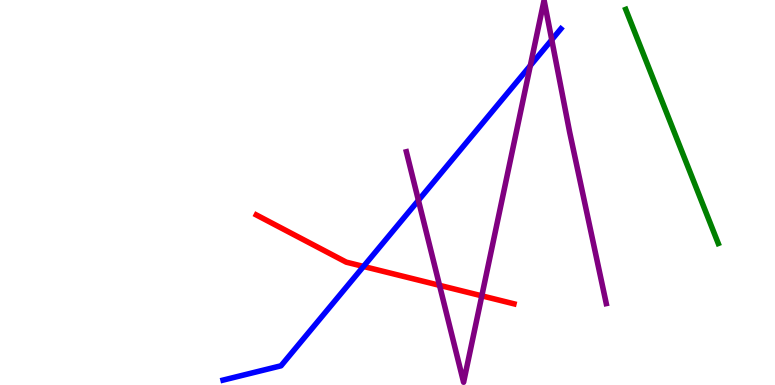[{'lines': ['blue', 'red'], 'intersections': [{'x': 4.69, 'y': 3.08}]}, {'lines': ['green', 'red'], 'intersections': []}, {'lines': ['purple', 'red'], 'intersections': [{'x': 5.67, 'y': 2.59}, {'x': 6.22, 'y': 2.32}]}, {'lines': ['blue', 'green'], 'intersections': []}, {'lines': ['blue', 'purple'], 'intersections': [{'x': 5.4, 'y': 4.8}, {'x': 6.84, 'y': 8.3}, {'x': 7.12, 'y': 8.97}]}, {'lines': ['green', 'purple'], 'intersections': []}]